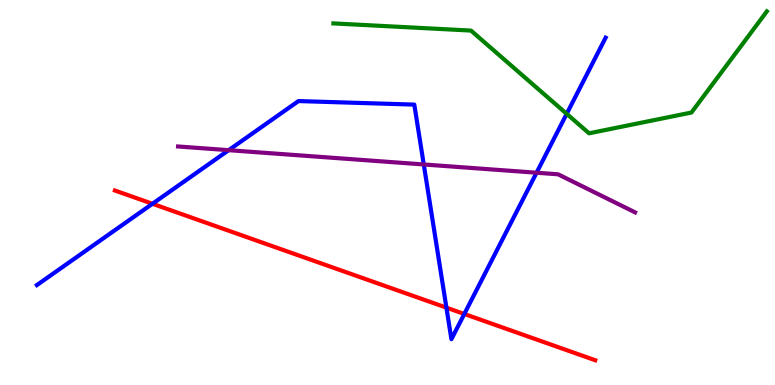[{'lines': ['blue', 'red'], 'intersections': [{'x': 1.97, 'y': 4.71}, {'x': 5.76, 'y': 2.01}, {'x': 5.99, 'y': 1.84}]}, {'lines': ['green', 'red'], 'intersections': []}, {'lines': ['purple', 'red'], 'intersections': []}, {'lines': ['blue', 'green'], 'intersections': [{'x': 7.31, 'y': 7.04}]}, {'lines': ['blue', 'purple'], 'intersections': [{'x': 2.95, 'y': 6.1}, {'x': 5.47, 'y': 5.73}, {'x': 6.92, 'y': 5.51}]}, {'lines': ['green', 'purple'], 'intersections': []}]